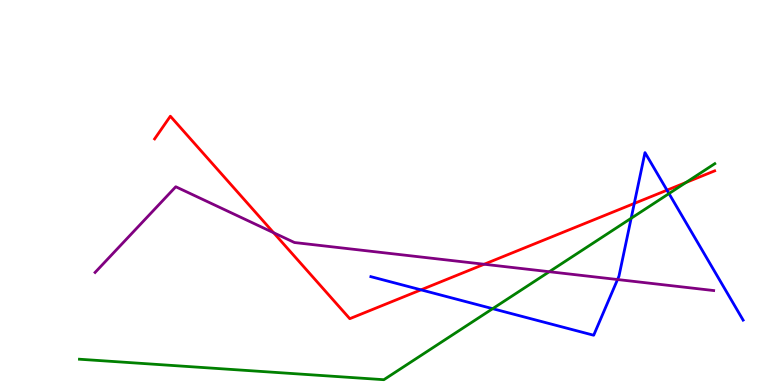[{'lines': ['blue', 'red'], 'intersections': [{'x': 5.43, 'y': 2.47}, {'x': 8.18, 'y': 4.72}, {'x': 8.61, 'y': 5.06}]}, {'lines': ['green', 'red'], 'intersections': [{'x': 8.85, 'y': 5.26}]}, {'lines': ['purple', 'red'], 'intersections': [{'x': 3.53, 'y': 3.96}, {'x': 6.25, 'y': 3.14}]}, {'lines': ['blue', 'green'], 'intersections': [{'x': 6.36, 'y': 1.98}, {'x': 8.14, 'y': 4.33}, {'x': 8.63, 'y': 4.97}]}, {'lines': ['blue', 'purple'], 'intersections': [{'x': 7.97, 'y': 2.74}]}, {'lines': ['green', 'purple'], 'intersections': [{'x': 7.09, 'y': 2.94}]}]